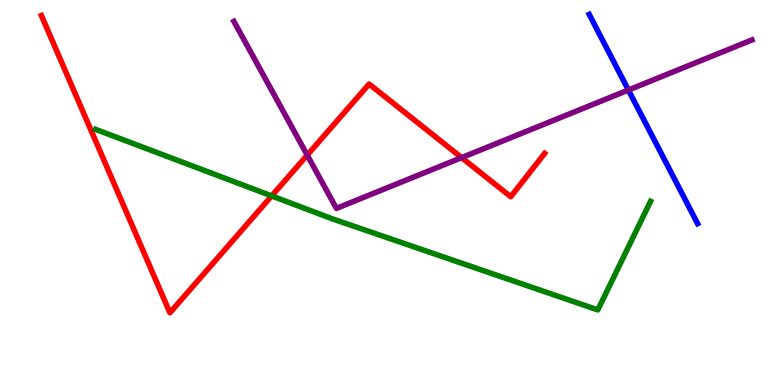[{'lines': ['blue', 'red'], 'intersections': []}, {'lines': ['green', 'red'], 'intersections': [{'x': 3.51, 'y': 4.91}]}, {'lines': ['purple', 'red'], 'intersections': [{'x': 3.96, 'y': 5.97}, {'x': 5.96, 'y': 5.91}]}, {'lines': ['blue', 'green'], 'intersections': []}, {'lines': ['blue', 'purple'], 'intersections': [{'x': 8.11, 'y': 7.66}]}, {'lines': ['green', 'purple'], 'intersections': []}]